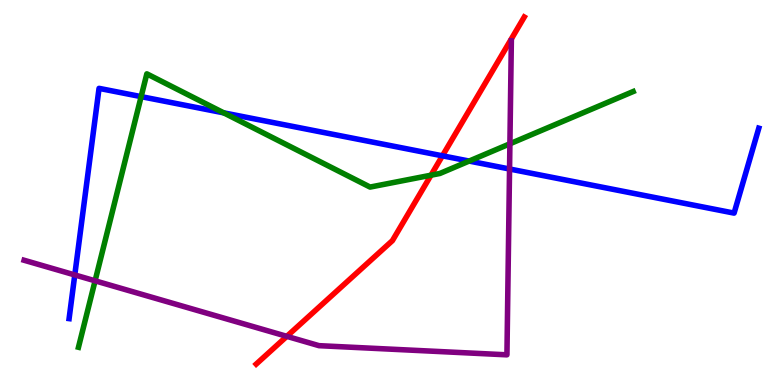[{'lines': ['blue', 'red'], 'intersections': [{'x': 5.71, 'y': 5.95}]}, {'lines': ['green', 'red'], 'intersections': [{'x': 5.56, 'y': 5.45}]}, {'lines': ['purple', 'red'], 'intersections': [{'x': 3.7, 'y': 1.26}]}, {'lines': ['blue', 'green'], 'intersections': [{'x': 1.82, 'y': 7.49}, {'x': 2.89, 'y': 7.07}, {'x': 6.05, 'y': 5.82}]}, {'lines': ['blue', 'purple'], 'intersections': [{'x': 0.965, 'y': 2.86}, {'x': 6.57, 'y': 5.61}]}, {'lines': ['green', 'purple'], 'intersections': [{'x': 1.23, 'y': 2.71}, {'x': 6.58, 'y': 6.27}]}]